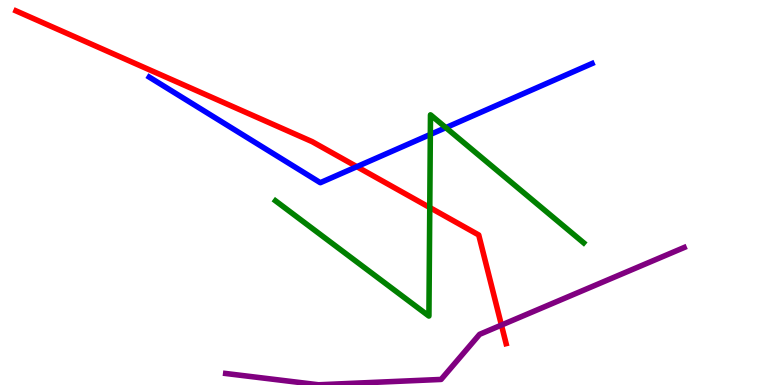[{'lines': ['blue', 'red'], 'intersections': [{'x': 4.6, 'y': 5.67}]}, {'lines': ['green', 'red'], 'intersections': [{'x': 5.55, 'y': 4.61}]}, {'lines': ['purple', 'red'], 'intersections': [{'x': 6.47, 'y': 1.56}]}, {'lines': ['blue', 'green'], 'intersections': [{'x': 5.55, 'y': 6.51}, {'x': 5.75, 'y': 6.68}]}, {'lines': ['blue', 'purple'], 'intersections': []}, {'lines': ['green', 'purple'], 'intersections': []}]